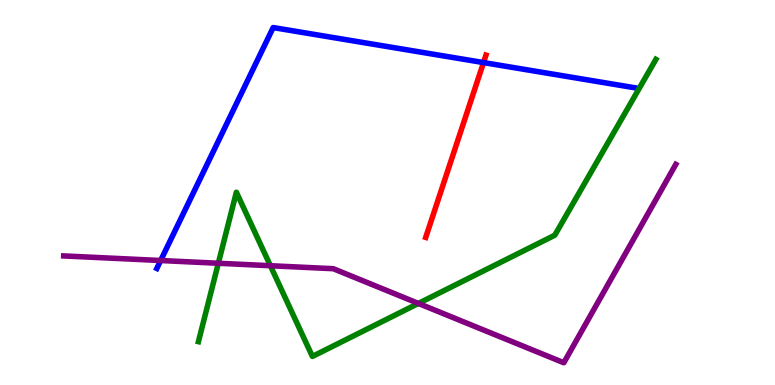[{'lines': ['blue', 'red'], 'intersections': [{'x': 6.24, 'y': 8.37}]}, {'lines': ['green', 'red'], 'intersections': []}, {'lines': ['purple', 'red'], 'intersections': []}, {'lines': ['blue', 'green'], 'intersections': []}, {'lines': ['blue', 'purple'], 'intersections': [{'x': 2.07, 'y': 3.23}]}, {'lines': ['green', 'purple'], 'intersections': [{'x': 2.82, 'y': 3.16}, {'x': 3.49, 'y': 3.1}, {'x': 5.4, 'y': 2.12}]}]